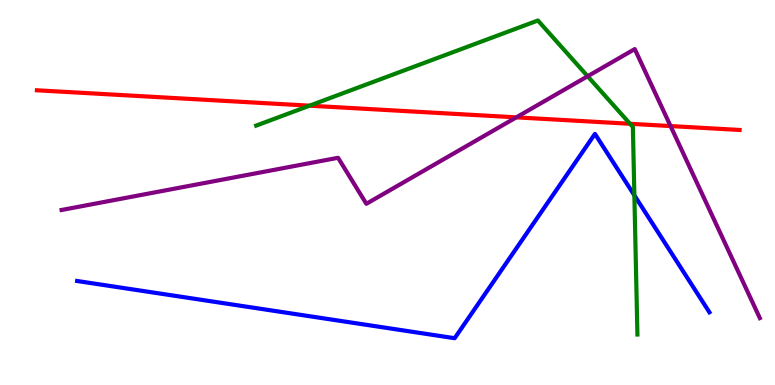[{'lines': ['blue', 'red'], 'intersections': []}, {'lines': ['green', 'red'], 'intersections': [{'x': 3.99, 'y': 7.26}, {'x': 8.13, 'y': 6.79}]}, {'lines': ['purple', 'red'], 'intersections': [{'x': 6.66, 'y': 6.95}, {'x': 8.65, 'y': 6.73}]}, {'lines': ['blue', 'green'], 'intersections': [{'x': 8.19, 'y': 4.93}]}, {'lines': ['blue', 'purple'], 'intersections': []}, {'lines': ['green', 'purple'], 'intersections': [{'x': 7.58, 'y': 8.02}]}]